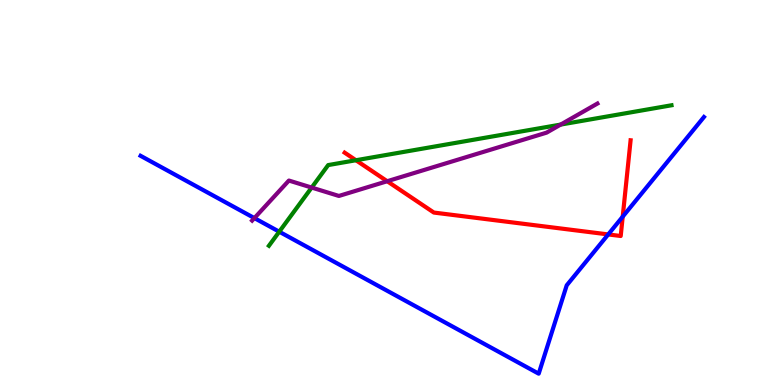[{'lines': ['blue', 'red'], 'intersections': [{'x': 7.85, 'y': 3.91}, {'x': 8.04, 'y': 4.37}]}, {'lines': ['green', 'red'], 'intersections': [{'x': 4.59, 'y': 5.84}]}, {'lines': ['purple', 'red'], 'intersections': [{'x': 5.0, 'y': 5.29}]}, {'lines': ['blue', 'green'], 'intersections': [{'x': 3.6, 'y': 3.98}]}, {'lines': ['blue', 'purple'], 'intersections': [{'x': 3.28, 'y': 4.34}]}, {'lines': ['green', 'purple'], 'intersections': [{'x': 4.02, 'y': 5.13}, {'x': 7.23, 'y': 6.76}]}]